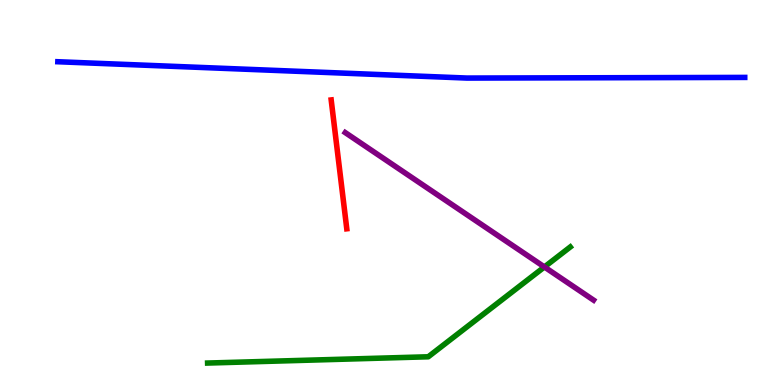[{'lines': ['blue', 'red'], 'intersections': []}, {'lines': ['green', 'red'], 'intersections': []}, {'lines': ['purple', 'red'], 'intersections': []}, {'lines': ['blue', 'green'], 'intersections': []}, {'lines': ['blue', 'purple'], 'intersections': []}, {'lines': ['green', 'purple'], 'intersections': [{'x': 7.02, 'y': 3.07}]}]